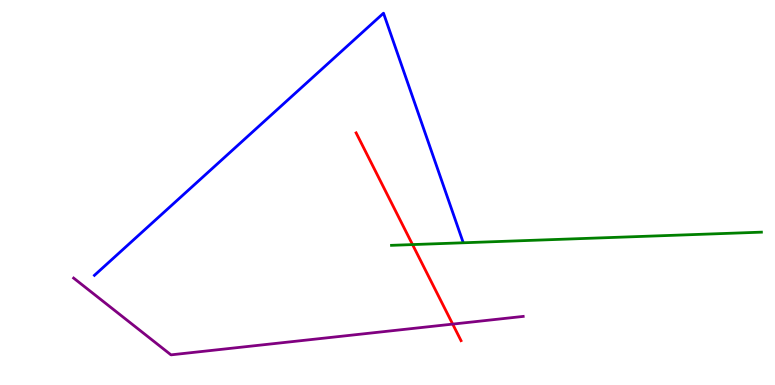[{'lines': ['blue', 'red'], 'intersections': []}, {'lines': ['green', 'red'], 'intersections': [{'x': 5.32, 'y': 3.65}]}, {'lines': ['purple', 'red'], 'intersections': [{'x': 5.84, 'y': 1.58}]}, {'lines': ['blue', 'green'], 'intersections': []}, {'lines': ['blue', 'purple'], 'intersections': []}, {'lines': ['green', 'purple'], 'intersections': []}]